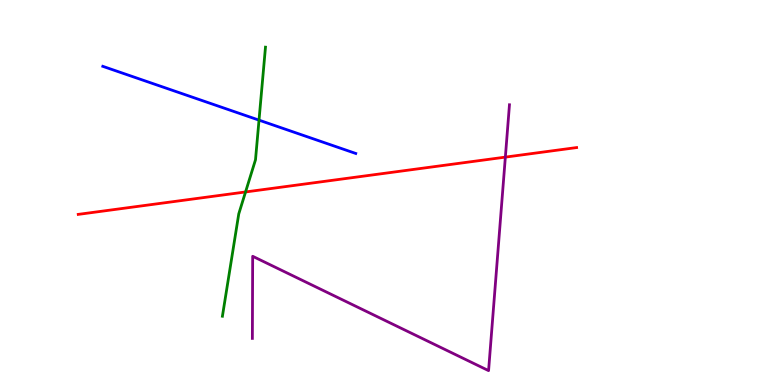[{'lines': ['blue', 'red'], 'intersections': []}, {'lines': ['green', 'red'], 'intersections': [{'x': 3.17, 'y': 5.01}]}, {'lines': ['purple', 'red'], 'intersections': [{'x': 6.52, 'y': 5.92}]}, {'lines': ['blue', 'green'], 'intersections': [{'x': 3.34, 'y': 6.88}]}, {'lines': ['blue', 'purple'], 'intersections': []}, {'lines': ['green', 'purple'], 'intersections': []}]